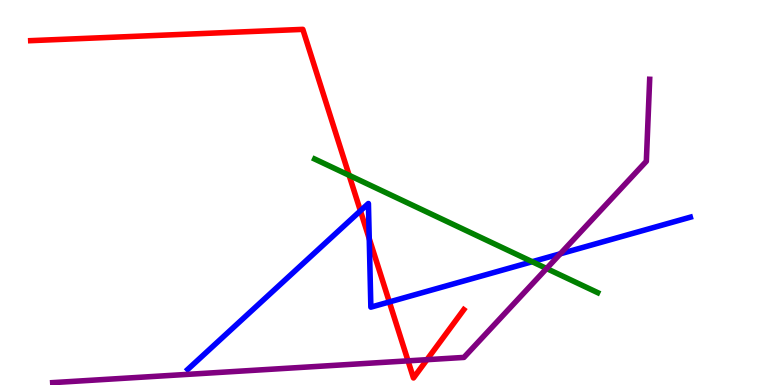[{'lines': ['blue', 'red'], 'intersections': [{'x': 4.65, 'y': 4.52}, {'x': 4.76, 'y': 3.8}, {'x': 5.02, 'y': 2.16}]}, {'lines': ['green', 'red'], 'intersections': [{'x': 4.5, 'y': 5.45}]}, {'lines': ['purple', 'red'], 'intersections': [{'x': 5.26, 'y': 0.627}, {'x': 5.51, 'y': 0.657}]}, {'lines': ['blue', 'green'], 'intersections': [{'x': 6.87, 'y': 3.2}]}, {'lines': ['blue', 'purple'], 'intersections': [{'x': 7.23, 'y': 3.41}]}, {'lines': ['green', 'purple'], 'intersections': [{'x': 7.05, 'y': 3.03}]}]